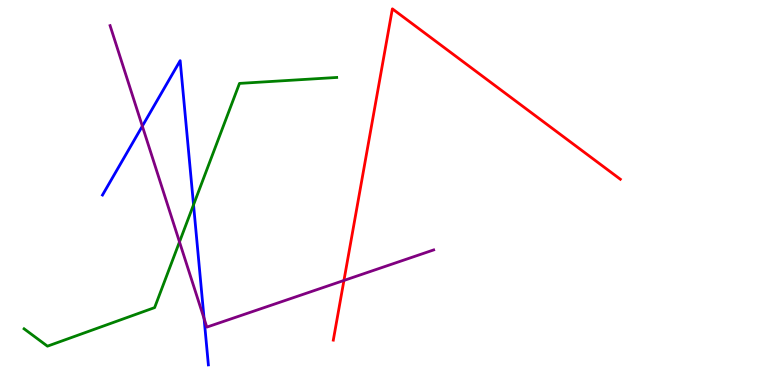[{'lines': ['blue', 'red'], 'intersections': []}, {'lines': ['green', 'red'], 'intersections': []}, {'lines': ['purple', 'red'], 'intersections': [{'x': 4.44, 'y': 2.72}]}, {'lines': ['blue', 'green'], 'intersections': [{'x': 2.5, 'y': 4.68}]}, {'lines': ['blue', 'purple'], 'intersections': [{'x': 1.84, 'y': 6.72}, {'x': 2.63, 'y': 1.73}]}, {'lines': ['green', 'purple'], 'intersections': [{'x': 2.32, 'y': 3.72}]}]